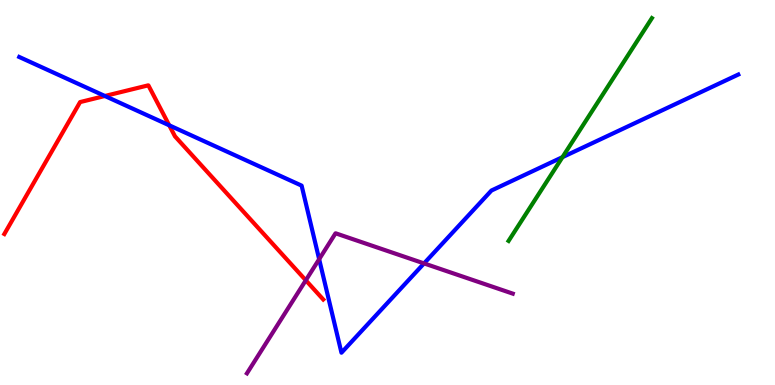[{'lines': ['blue', 'red'], 'intersections': [{'x': 1.35, 'y': 7.51}, {'x': 2.18, 'y': 6.75}]}, {'lines': ['green', 'red'], 'intersections': []}, {'lines': ['purple', 'red'], 'intersections': [{'x': 3.95, 'y': 2.72}]}, {'lines': ['blue', 'green'], 'intersections': [{'x': 7.26, 'y': 5.92}]}, {'lines': ['blue', 'purple'], 'intersections': [{'x': 4.12, 'y': 3.27}, {'x': 5.47, 'y': 3.16}]}, {'lines': ['green', 'purple'], 'intersections': []}]